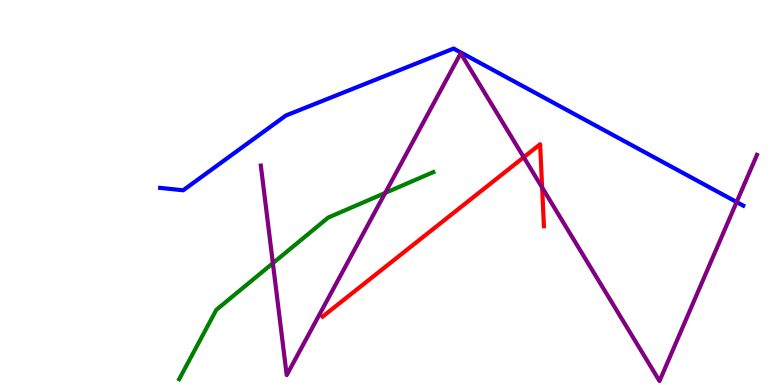[{'lines': ['blue', 'red'], 'intersections': []}, {'lines': ['green', 'red'], 'intersections': []}, {'lines': ['purple', 'red'], 'intersections': [{'x': 6.76, 'y': 5.92}, {'x': 7.0, 'y': 5.13}]}, {'lines': ['blue', 'green'], 'intersections': []}, {'lines': ['blue', 'purple'], 'intersections': [{'x': 9.5, 'y': 4.75}]}, {'lines': ['green', 'purple'], 'intersections': [{'x': 3.52, 'y': 3.16}, {'x': 4.97, 'y': 4.99}]}]